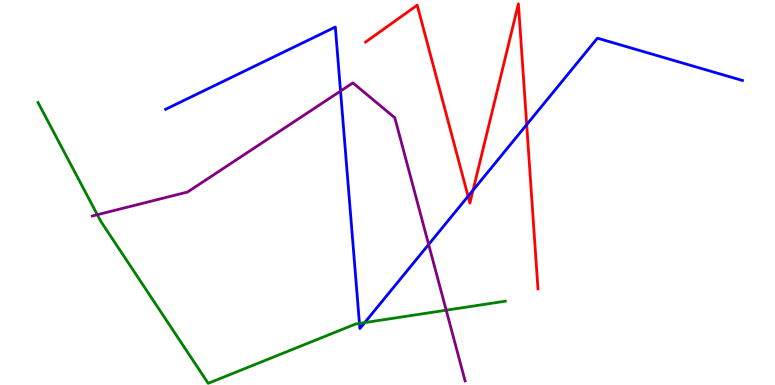[{'lines': ['blue', 'red'], 'intersections': [{'x': 6.04, 'y': 4.9}, {'x': 6.1, 'y': 5.06}, {'x': 6.8, 'y': 6.76}]}, {'lines': ['green', 'red'], 'intersections': []}, {'lines': ['purple', 'red'], 'intersections': []}, {'lines': ['blue', 'green'], 'intersections': [{'x': 4.64, 'y': 1.6}, {'x': 4.71, 'y': 1.62}]}, {'lines': ['blue', 'purple'], 'intersections': [{'x': 4.39, 'y': 7.63}, {'x': 5.53, 'y': 3.65}]}, {'lines': ['green', 'purple'], 'intersections': [{'x': 1.26, 'y': 4.42}, {'x': 5.76, 'y': 1.94}]}]